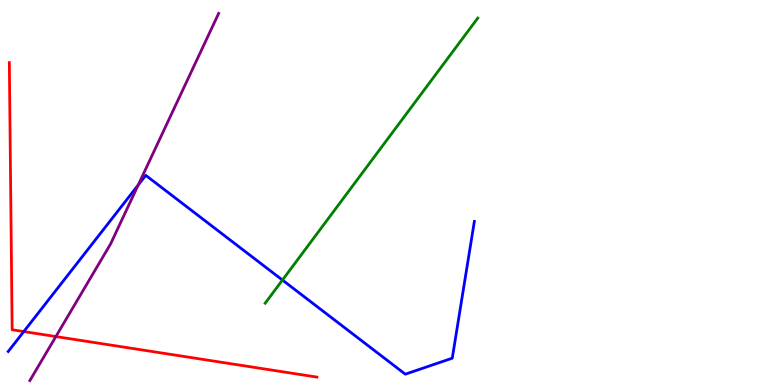[{'lines': ['blue', 'red'], 'intersections': [{'x': 0.307, 'y': 1.39}]}, {'lines': ['green', 'red'], 'intersections': []}, {'lines': ['purple', 'red'], 'intersections': [{'x': 0.721, 'y': 1.26}]}, {'lines': ['blue', 'green'], 'intersections': [{'x': 3.64, 'y': 2.73}]}, {'lines': ['blue', 'purple'], 'intersections': [{'x': 1.78, 'y': 5.19}]}, {'lines': ['green', 'purple'], 'intersections': []}]